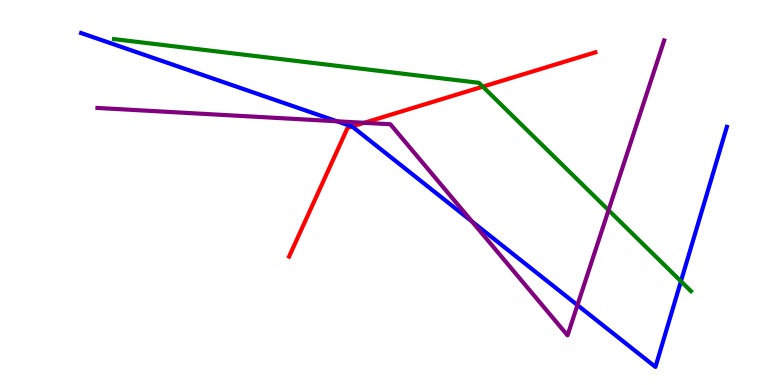[{'lines': ['blue', 'red'], 'intersections': [{'x': 4.54, 'y': 6.71}]}, {'lines': ['green', 'red'], 'intersections': [{'x': 6.23, 'y': 7.75}]}, {'lines': ['purple', 'red'], 'intersections': [{'x': 4.7, 'y': 6.81}]}, {'lines': ['blue', 'green'], 'intersections': [{'x': 8.79, 'y': 2.69}]}, {'lines': ['blue', 'purple'], 'intersections': [{'x': 4.35, 'y': 6.85}, {'x': 6.09, 'y': 4.25}, {'x': 7.45, 'y': 2.08}]}, {'lines': ['green', 'purple'], 'intersections': [{'x': 7.85, 'y': 4.54}]}]